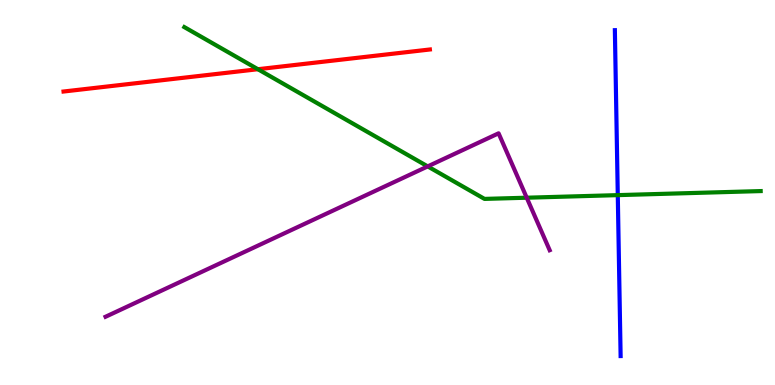[{'lines': ['blue', 'red'], 'intersections': []}, {'lines': ['green', 'red'], 'intersections': [{'x': 3.33, 'y': 8.2}]}, {'lines': ['purple', 'red'], 'intersections': []}, {'lines': ['blue', 'green'], 'intersections': [{'x': 7.97, 'y': 4.93}]}, {'lines': ['blue', 'purple'], 'intersections': []}, {'lines': ['green', 'purple'], 'intersections': [{'x': 5.52, 'y': 5.68}, {'x': 6.8, 'y': 4.86}]}]